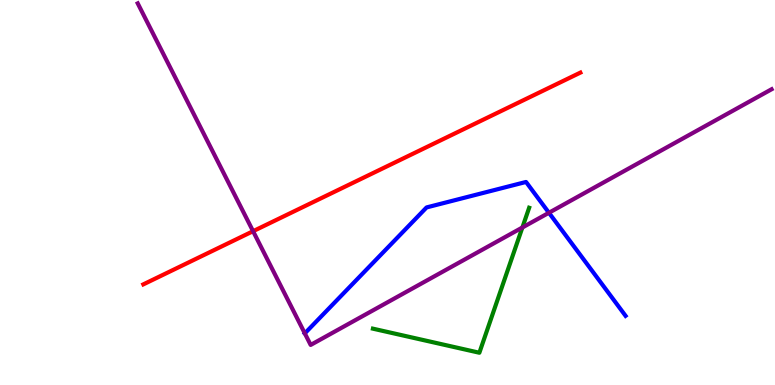[{'lines': ['blue', 'red'], 'intersections': []}, {'lines': ['green', 'red'], 'intersections': []}, {'lines': ['purple', 'red'], 'intersections': [{'x': 3.27, 'y': 3.99}]}, {'lines': ['blue', 'green'], 'intersections': []}, {'lines': ['blue', 'purple'], 'intersections': [{'x': 3.93, 'y': 1.34}, {'x': 7.08, 'y': 4.47}]}, {'lines': ['green', 'purple'], 'intersections': [{'x': 6.74, 'y': 4.09}]}]